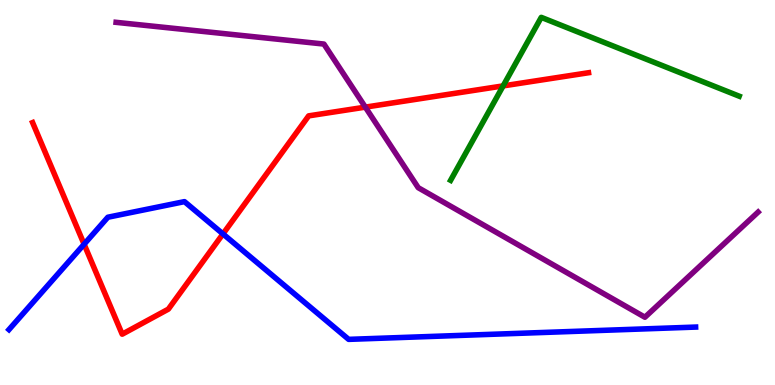[{'lines': ['blue', 'red'], 'intersections': [{'x': 1.09, 'y': 3.66}, {'x': 2.88, 'y': 3.92}]}, {'lines': ['green', 'red'], 'intersections': [{'x': 6.49, 'y': 7.77}]}, {'lines': ['purple', 'red'], 'intersections': [{'x': 4.71, 'y': 7.22}]}, {'lines': ['blue', 'green'], 'intersections': []}, {'lines': ['blue', 'purple'], 'intersections': []}, {'lines': ['green', 'purple'], 'intersections': []}]